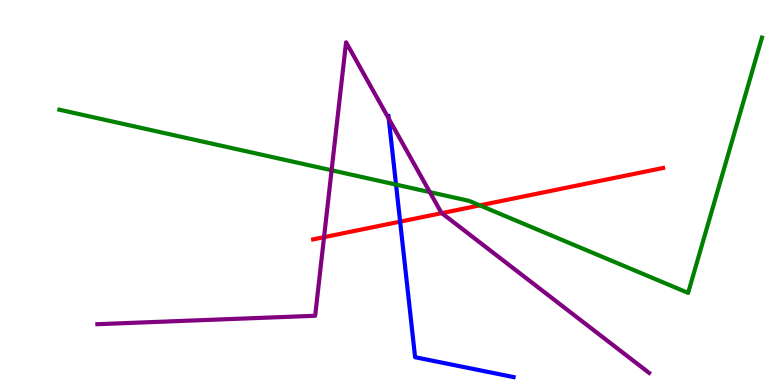[{'lines': ['blue', 'red'], 'intersections': [{'x': 5.16, 'y': 4.24}]}, {'lines': ['green', 'red'], 'intersections': [{'x': 6.19, 'y': 4.67}]}, {'lines': ['purple', 'red'], 'intersections': [{'x': 4.18, 'y': 3.84}, {'x': 5.7, 'y': 4.46}]}, {'lines': ['blue', 'green'], 'intersections': [{'x': 5.11, 'y': 5.21}]}, {'lines': ['blue', 'purple'], 'intersections': [{'x': 5.02, 'y': 6.92}]}, {'lines': ['green', 'purple'], 'intersections': [{'x': 4.28, 'y': 5.58}, {'x': 5.55, 'y': 5.01}]}]